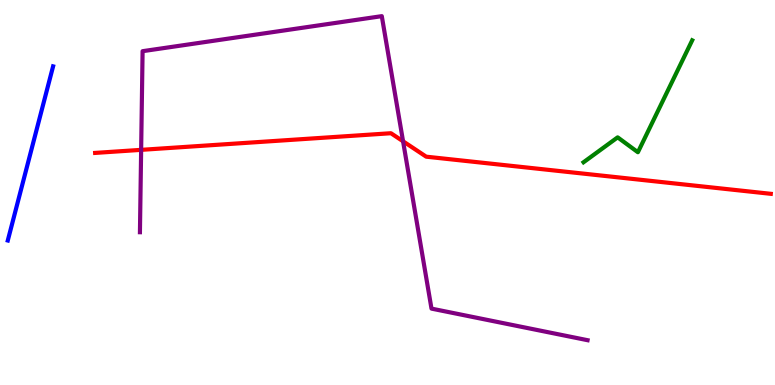[{'lines': ['blue', 'red'], 'intersections': []}, {'lines': ['green', 'red'], 'intersections': []}, {'lines': ['purple', 'red'], 'intersections': [{'x': 1.82, 'y': 6.11}, {'x': 5.2, 'y': 6.33}]}, {'lines': ['blue', 'green'], 'intersections': []}, {'lines': ['blue', 'purple'], 'intersections': []}, {'lines': ['green', 'purple'], 'intersections': []}]